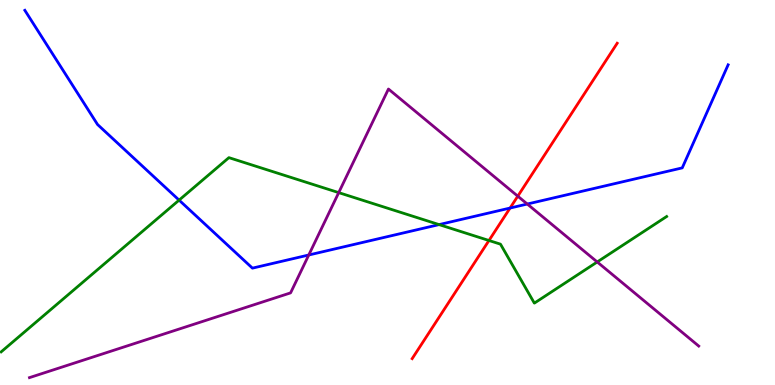[{'lines': ['blue', 'red'], 'intersections': [{'x': 6.58, 'y': 4.6}]}, {'lines': ['green', 'red'], 'intersections': [{'x': 6.31, 'y': 3.75}]}, {'lines': ['purple', 'red'], 'intersections': [{'x': 6.68, 'y': 4.9}]}, {'lines': ['blue', 'green'], 'intersections': [{'x': 2.31, 'y': 4.8}, {'x': 5.67, 'y': 4.17}]}, {'lines': ['blue', 'purple'], 'intersections': [{'x': 3.98, 'y': 3.38}, {'x': 6.8, 'y': 4.7}]}, {'lines': ['green', 'purple'], 'intersections': [{'x': 4.37, 'y': 5.0}, {'x': 7.71, 'y': 3.2}]}]